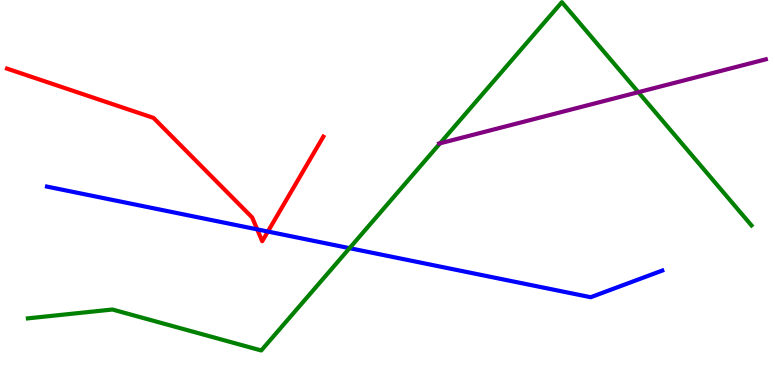[{'lines': ['blue', 'red'], 'intersections': [{'x': 3.32, 'y': 4.04}, {'x': 3.46, 'y': 3.99}]}, {'lines': ['green', 'red'], 'intersections': []}, {'lines': ['purple', 'red'], 'intersections': []}, {'lines': ['blue', 'green'], 'intersections': [{'x': 4.51, 'y': 3.55}]}, {'lines': ['blue', 'purple'], 'intersections': []}, {'lines': ['green', 'purple'], 'intersections': [{'x': 5.68, 'y': 6.28}, {'x': 8.24, 'y': 7.61}]}]